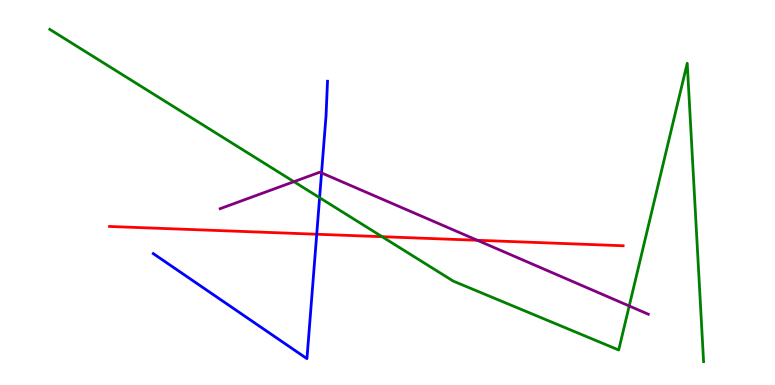[{'lines': ['blue', 'red'], 'intersections': [{'x': 4.09, 'y': 3.92}]}, {'lines': ['green', 'red'], 'intersections': [{'x': 4.93, 'y': 3.85}]}, {'lines': ['purple', 'red'], 'intersections': [{'x': 6.16, 'y': 3.76}]}, {'lines': ['blue', 'green'], 'intersections': [{'x': 4.12, 'y': 4.86}]}, {'lines': ['blue', 'purple'], 'intersections': [{'x': 4.15, 'y': 5.51}]}, {'lines': ['green', 'purple'], 'intersections': [{'x': 3.79, 'y': 5.28}, {'x': 8.12, 'y': 2.05}]}]